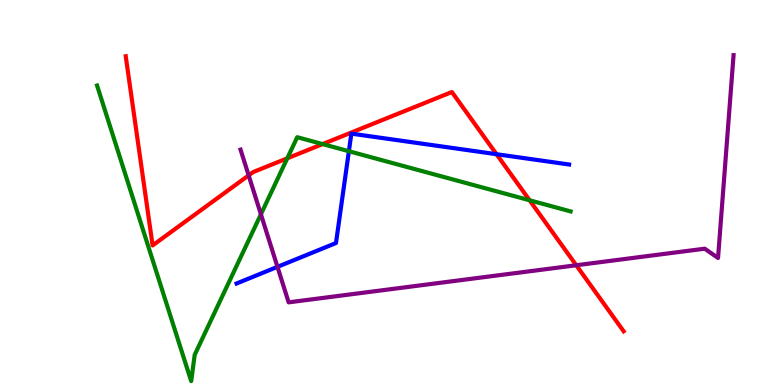[{'lines': ['blue', 'red'], 'intersections': [{'x': 6.41, 'y': 5.99}]}, {'lines': ['green', 'red'], 'intersections': [{'x': 3.71, 'y': 5.89}, {'x': 4.16, 'y': 6.26}, {'x': 6.83, 'y': 4.8}]}, {'lines': ['purple', 'red'], 'intersections': [{'x': 3.21, 'y': 5.45}, {'x': 7.44, 'y': 3.11}]}, {'lines': ['blue', 'green'], 'intersections': [{'x': 4.5, 'y': 6.07}]}, {'lines': ['blue', 'purple'], 'intersections': [{'x': 3.58, 'y': 3.07}]}, {'lines': ['green', 'purple'], 'intersections': [{'x': 3.37, 'y': 4.43}]}]